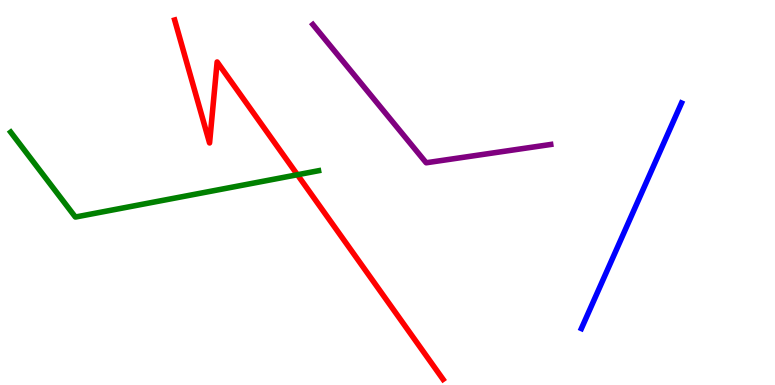[{'lines': ['blue', 'red'], 'intersections': []}, {'lines': ['green', 'red'], 'intersections': [{'x': 3.84, 'y': 5.46}]}, {'lines': ['purple', 'red'], 'intersections': []}, {'lines': ['blue', 'green'], 'intersections': []}, {'lines': ['blue', 'purple'], 'intersections': []}, {'lines': ['green', 'purple'], 'intersections': []}]